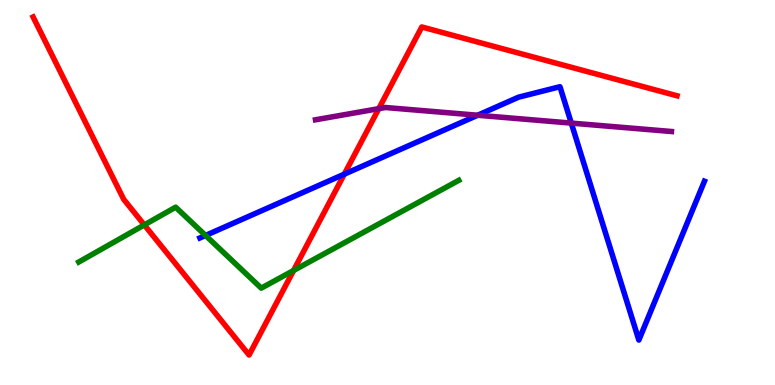[{'lines': ['blue', 'red'], 'intersections': [{'x': 4.44, 'y': 5.48}]}, {'lines': ['green', 'red'], 'intersections': [{'x': 1.86, 'y': 4.16}, {'x': 3.79, 'y': 2.97}]}, {'lines': ['purple', 'red'], 'intersections': [{'x': 4.89, 'y': 7.18}]}, {'lines': ['blue', 'green'], 'intersections': [{'x': 2.65, 'y': 3.88}]}, {'lines': ['blue', 'purple'], 'intersections': [{'x': 6.16, 'y': 7.01}, {'x': 7.37, 'y': 6.8}]}, {'lines': ['green', 'purple'], 'intersections': []}]